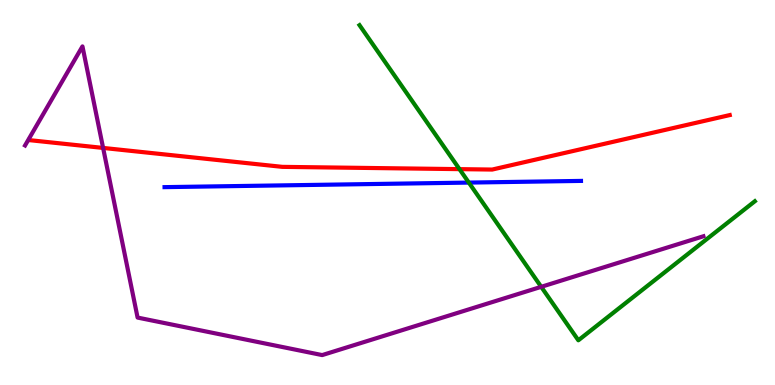[{'lines': ['blue', 'red'], 'intersections': []}, {'lines': ['green', 'red'], 'intersections': [{'x': 5.93, 'y': 5.61}]}, {'lines': ['purple', 'red'], 'intersections': [{'x': 1.33, 'y': 6.16}]}, {'lines': ['blue', 'green'], 'intersections': [{'x': 6.05, 'y': 5.26}]}, {'lines': ['blue', 'purple'], 'intersections': []}, {'lines': ['green', 'purple'], 'intersections': [{'x': 6.98, 'y': 2.55}]}]